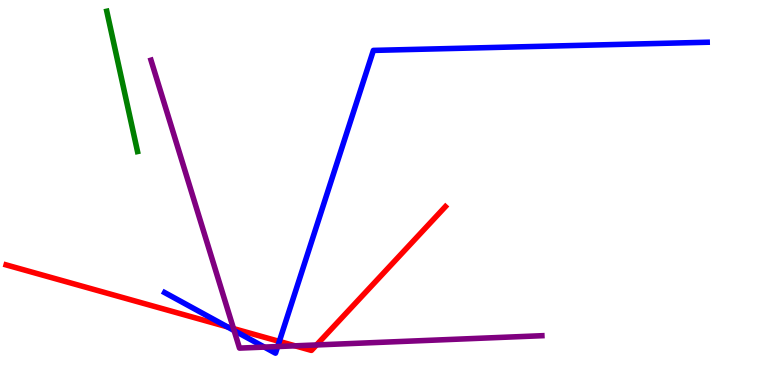[{'lines': ['blue', 'red'], 'intersections': [{'x': 2.93, 'y': 1.51}, {'x': 3.6, 'y': 1.13}]}, {'lines': ['green', 'red'], 'intersections': []}, {'lines': ['purple', 'red'], 'intersections': [{'x': 3.01, 'y': 1.47}, {'x': 3.81, 'y': 1.02}, {'x': 4.08, 'y': 1.04}]}, {'lines': ['blue', 'green'], 'intersections': []}, {'lines': ['blue', 'purple'], 'intersections': [{'x': 3.02, 'y': 1.41}, {'x': 3.41, 'y': 0.985}, {'x': 3.58, 'y': 0.999}]}, {'lines': ['green', 'purple'], 'intersections': []}]